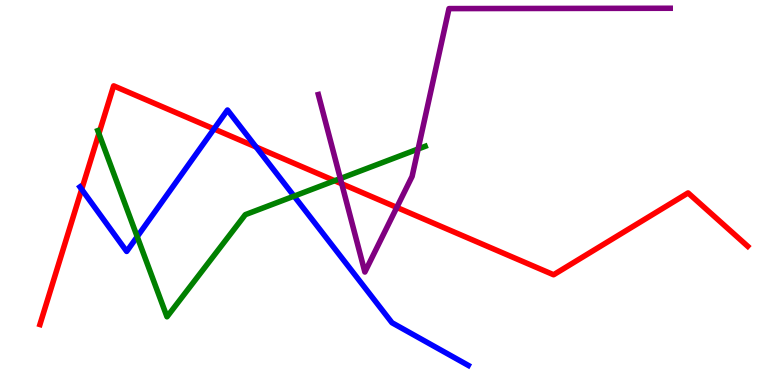[{'lines': ['blue', 'red'], 'intersections': [{'x': 1.05, 'y': 5.08}, {'x': 2.76, 'y': 6.65}, {'x': 3.3, 'y': 6.18}]}, {'lines': ['green', 'red'], 'intersections': [{'x': 1.28, 'y': 6.53}, {'x': 4.32, 'y': 5.31}]}, {'lines': ['purple', 'red'], 'intersections': [{'x': 4.41, 'y': 5.23}, {'x': 5.12, 'y': 4.61}]}, {'lines': ['blue', 'green'], 'intersections': [{'x': 1.77, 'y': 3.85}, {'x': 3.79, 'y': 4.91}]}, {'lines': ['blue', 'purple'], 'intersections': []}, {'lines': ['green', 'purple'], 'intersections': [{'x': 4.39, 'y': 5.36}, {'x': 5.4, 'y': 6.13}]}]